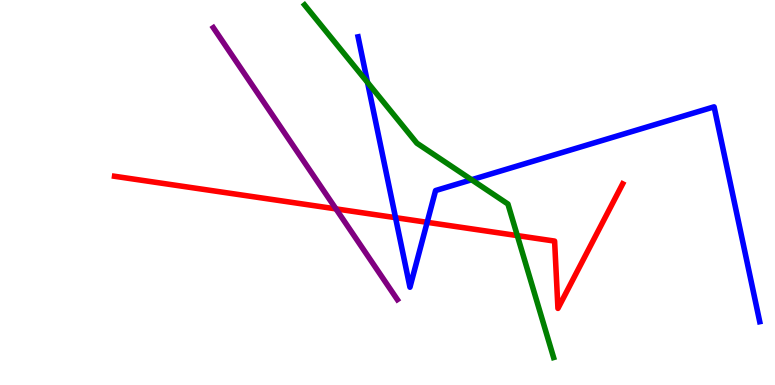[{'lines': ['blue', 'red'], 'intersections': [{'x': 5.1, 'y': 4.35}, {'x': 5.51, 'y': 4.23}]}, {'lines': ['green', 'red'], 'intersections': [{'x': 6.68, 'y': 3.88}]}, {'lines': ['purple', 'red'], 'intersections': [{'x': 4.33, 'y': 4.57}]}, {'lines': ['blue', 'green'], 'intersections': [{'x': 4.74, 'y': 7.86}, {'x': 6.08, 'y': 5.33}]}, {'lines': ['blue', 'purple'], 'intersections': []}, {'lines': ['green', 'purple'], 'intersections': []}]